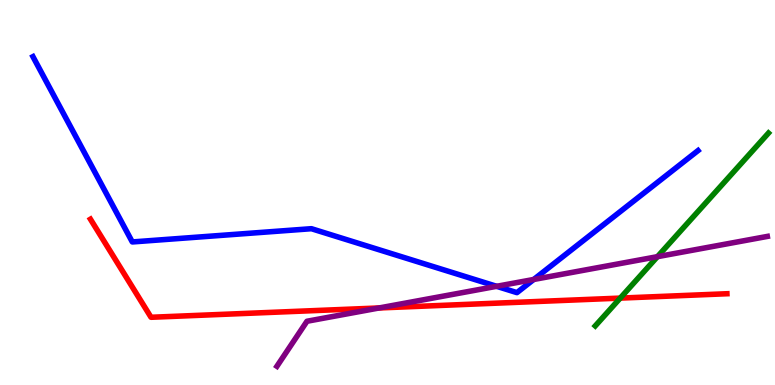[{'lines': ['blue', 'red'], 'intersections': []}, {'lines': ['green', 'red'], 'intersections': [{'x': 8.0, 'y': 2.26}]}, {'lines': ['purple', 'red'], 'intersections': [{'x': 4.89, 'y': 2.0}]}, {'lines': ['blue', 'green'], 'intersections': []}, {'lines': ['blue', 'purple'], 'intersections': [{'x': 6.41, 'y': 2.56}, {'x': 6.89, 'y': 2.74}]}, {'lines': ['green', 'purple'], 'intersections': [{'x': 8.48, 'y': 3.33}]}]